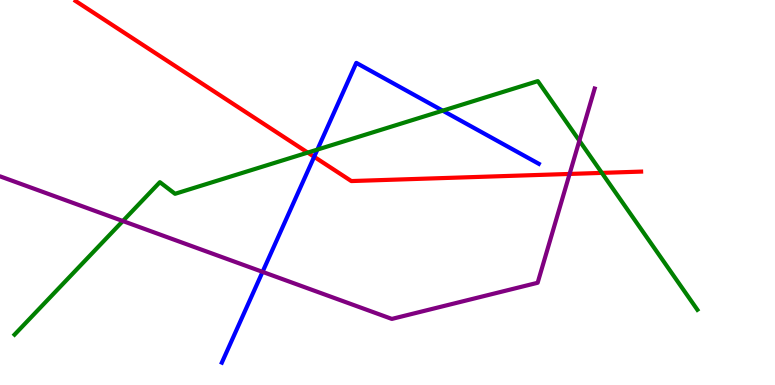[{'lines': ['blue', 'red'], 'intersections': [{'x': 4.05, 'y': 5.93}]}, {'lines': ['green', 'red'], 'intersections': [{'x': 3.97, 'y': 6.04}, {'x': 7.77, 'y': 5.51}]}, {'lines': ['purple', 'red'], 'intersections': [{'x': 7.35, 'y': 5.48}]}, {'lines': ['blue', 'green'], 'intersections': [{'x': 4.1, 'y': 6.11}, {'x': 5.71, 'y': 7.13}]}, {'lines': ['blue', 'purple'], 'intersections': [{'x': 3.39, 'y': 2.94}]}, {'lines': ['green', 'purple'], 'intersections': [{'x': 1.59, 'y': 4.26}, {'x': 7.48, 'y': 6.35}]}]